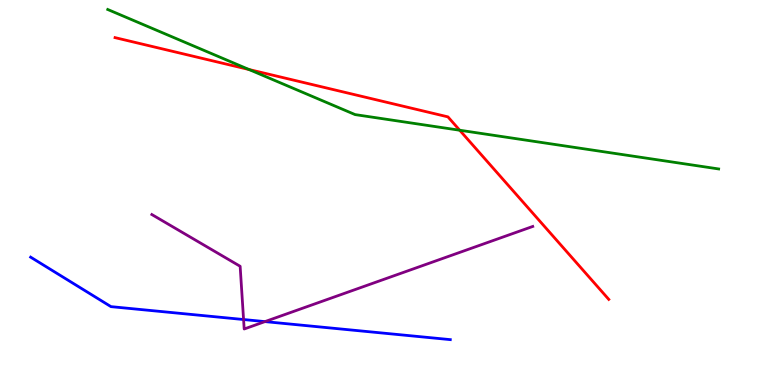[{'lines': ['blue', 'red'], 'intersections': []}, {'lines': ['green', 'red'], 'intersections': [{'x': 3.21, 'y': 8.19}, {'x': 5.93, 'y': 6.62}]}, {'lines': ['purple', 'red'], 'intersections': []}, {'lines': ['blue', 'green'], 'intersections': []}, {'lines': ['blue', 'purple'], 'intersections': [{'x': 3.14, 'y': 1.7}, {'x': 3.42, 'y': 1.65}]}, {'lines': ['green', 'purple'], 'intersections': []}]